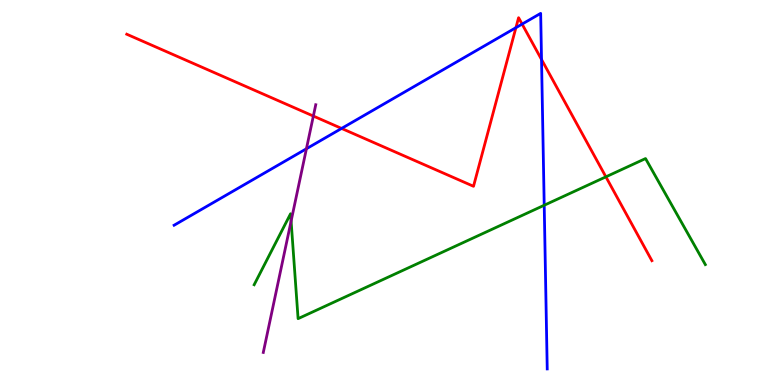[{'lines': ['blue', 'red'], 'intersections': [{'x': 4.41, 'y': 6.66}, {'x': 6.66, 'y': 9.28}, {'x': 6.74, 'y': 9.37}, {'x': 6.99, 'y': 8.45}]}, {'lines': ['green', 'red'], 'intersections': [{'x': 7.82, 'y': 5.41}]}, {'lines': ['purple', 'red'], 'intersections': [{'x': 4.04, 'y': 6.99}]}, {'lines': ['blue', 'green'], 'intersections': [{'x': 7.02, 'y': 4.67}]}, {'lines': ['blue', 'purple'], 'intersections': [{'x': 3.95, 'y': 6.14}]}, {'lines': ['green', 'purple'], 'intersections': [{'x': 3.76, 'y': 4.26}]}]